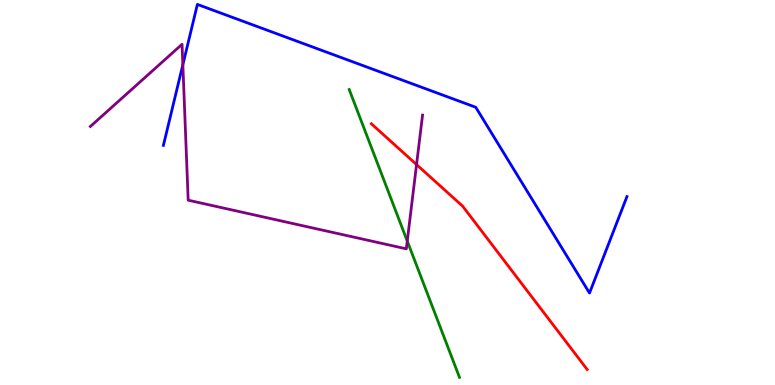[{'lines': ['blue', 'red'], 'intersections': []}, {'lines': ['green', 'red'], 'intersections': []}, {'lines': ['purple', 'red'], 'intersections': [{'x': 5.37, 'y': 5.73}]}, {'lines': ['blue', 'green'], 'intersections': []}, {'lines': ['blue', 'purple'], 'intersections': [{'x': 2.36, 'y': 8.32}]}, {'lines': ['green', 'purple'], 'intersections': [{'x': 5.26, 'y': 3.74}]}]